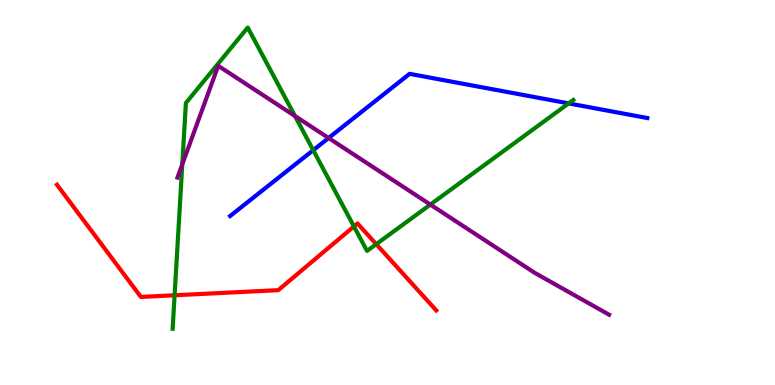[{'lines': ['blue', 'red'], 'intersections': []}, {'lines': ['green', 'red'], 'intersections': [{'x': 2.25, 'y': 2.33}, {'x': 4.57, 'y': 4.12}, {'x': 4.85, 'y': 3.66}]}, {'lines': ['purple', 'red'], 'intersections': []}, {'lines': ['blue', 'green'], 'intersections': [{'x': 4.04, 'y': 6.1}, {'x': 7.34, 'y': 7.31}]}, {'lines': ['blue', 'purple'], 'intersections': [{'x': 4.24, 'y': 6.42}]}, {'lines': ['green', 'purple'], 'intersections': [{'x': 2.35, 'y': 5.73}, {'x': 3.81, 'y': 6.99}, {'x': 5.55, 'y': 4.69}]}]